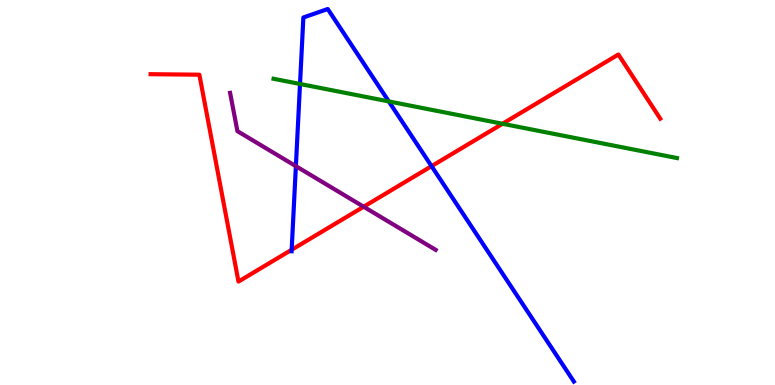[{'lines': ['blue', 'red'], 'intersections': [{'x': 3.76, 'y': 3.51}, {'x': 5.57, 'y': 5.68}]}, {'lines': ['green', 'red'], 'intersections': [{'x': 6.48, 'y': 6.79}]}, {'lines': ['purple', 'red'], 'intersections': [{'x': 4.69, 'y': 4.63}]}, {'lines': ['blue', 'green'], 'intersections': [{'x': 3.87, 'y': 7.82}, {'x': 5.02, 'y': 7.37}]}, {'lines': ['blue', 'purple'], 'intersections': [{'x': 3.82, 'y': 5.68}]}, {'lines': ['green', 'purple'], 'intersections': []}]